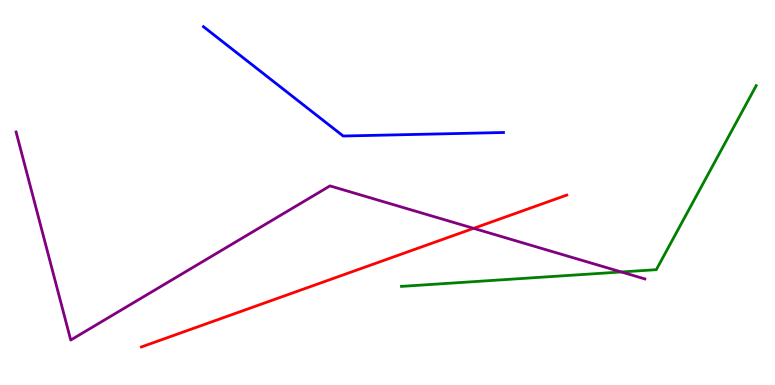[{'lines': ['blue', 'red'], 'intersections': []}, {'lines': ['green', 'red'], 'intersections': []}, {'lines': ['purple', 'red'], 'intersections': [{'x': 6.11, 'y': 4.07}]}, {'lines': ['blue', 'green'], 'intersections': []}, {'lines': ['blue', 'purple'], 'intersections': []}, {'lines': ['green', 'purple'], 'intersections': [{'x': 8.02, 'y': 2.94}]}]